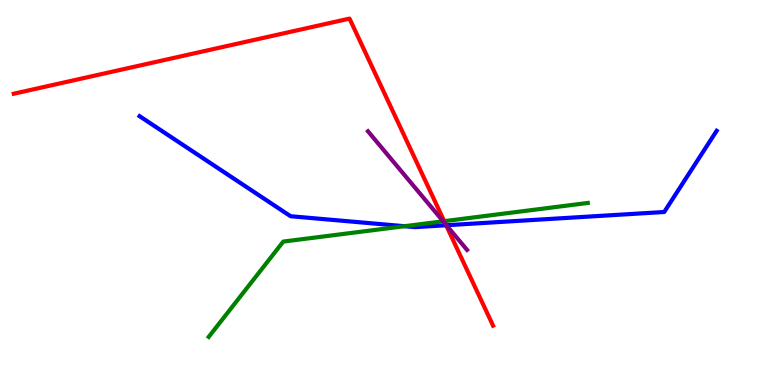[{'lines': ['blue', 'red'], 'intersections': [{'x': 5.76, 'y': 4.15}]}, {'lines': ['green', 'red'], 'intersections': [{'x': 5.73, 'y': 4.26}]}, {'lines': ['purple', 'red'], 'intersections': [{'x': 5.75, 'y': 4.17}]}, {'lines': ['blue', 'green'], 'intersections': [{'x': 5.22, 'y': 4.12}]}, {'lines': ['blue', 'purple'], 'intersections': [{'x': 5.76, 'y': 4.15}]}, {'lines': ['green', 'purple'], 'intersections': [{'x': 5.72, 'y': 4.25}]}]